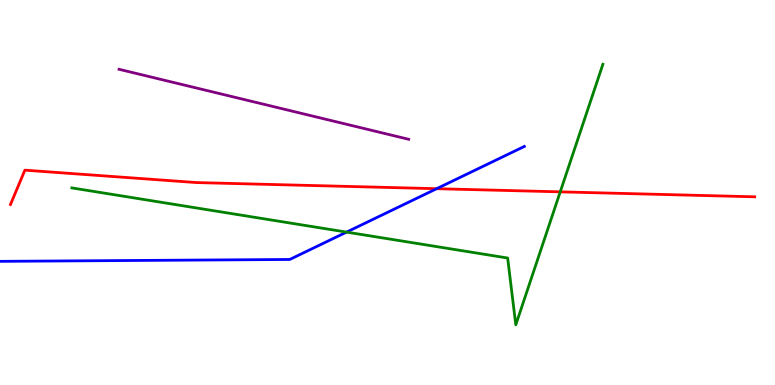[{'lines': ['blue', 'red'], 'intersections': [{'x': 5.63, 'y': 5.1}]}, {'lines': ['green', 'red'], 'intersections': [{'x': 7.23, 'y': 5.02}]}, {'lines': ['purple', 'red'], 'intersections': []}, {'lines': ['blue', 'green'], 'intersections': [{'x': 4.47, 'y': 3.97}]}, {'lines': ['blue', 'purple'], 'intersections': []}, {'lines': ['green', 'purple'], 'intersections': []}]